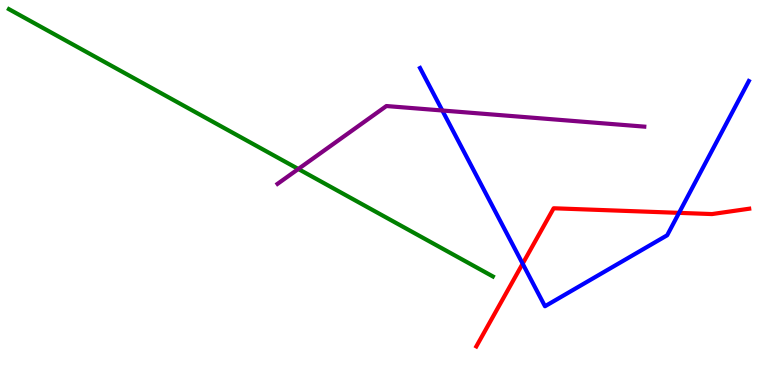[{'lines': ['blue', 'red'], 'intersections': [{'x': 6.74, 'y': 3.15}, {'x': 8.76, 'y': 4.47}]}, {'lines': ['green', 'red'], 'intersections': []}, {'lines': ['purple', 'red'], 'intersections': []}, {'lines': ['blue', 'green'], 'intersections': []}, {'lines': ['blue', 'purple'], 'intersections': [{'x': 5.71, 'y': 7.13}]}, {'lines': ['green', 'purple'], 'intersections': [{'x': 3.85, 'y': 5.61}]}]